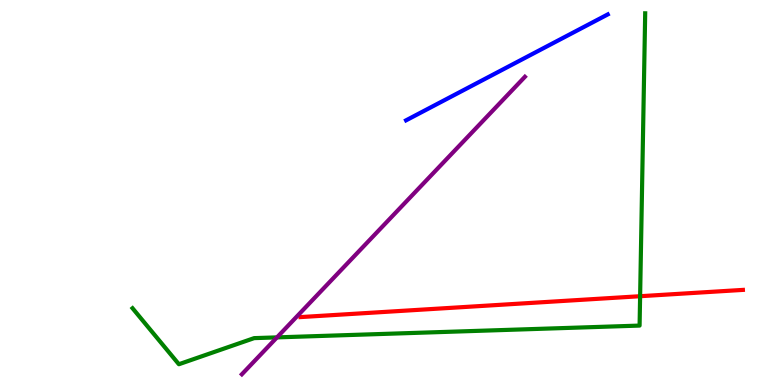[{'lines': ['blue', 'red'], 'intersections': []}, {'lines': ['green', 'red'], 'intersections': [{'x': 8.26, 'y': 2.31}]}, {'lines': ['purple', 'red'], 'intersections': []}, {'lines': ['blue', 'green'], 'intersections': []}, {'lines': ['blue', 'purple'], 'intersections': []}, {'lines': ['green', 'purple'], 'intersections': [{'x': 3.57, 'y': 1.24}]}]